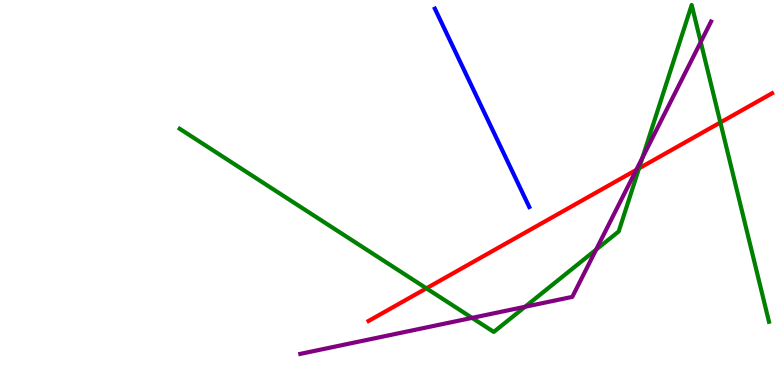[{'lines': ['blue', 'red'], 'intersections': []}, {'lines': ['green', 'red'], 'intersections': [{'x': 5.5, 'y': 2.51}, {'x': 8.25, 'y': 5.63}, {'x': 9.29, 'y': 6.82}]}, {'lines': ['purple', 'red'], 'intersections': [{'x': 8.21, 'y': 5.59}]}, {'lines': ['blue', 'green'], 'intersections': []}, {'lines': ['blue', 'purple'], 'intersections': []}, {'lines': ['green', 'purple'], 'intersections': [{'x': 6.09, 'y': 1.74}, {'x': 6.77, 'y': 2.03}, {'x': 7.69, 'y': 3.52}, {'x': 8.29, 'y': 5.91}, {'x': 9.04, 'y': 8.91}]}]